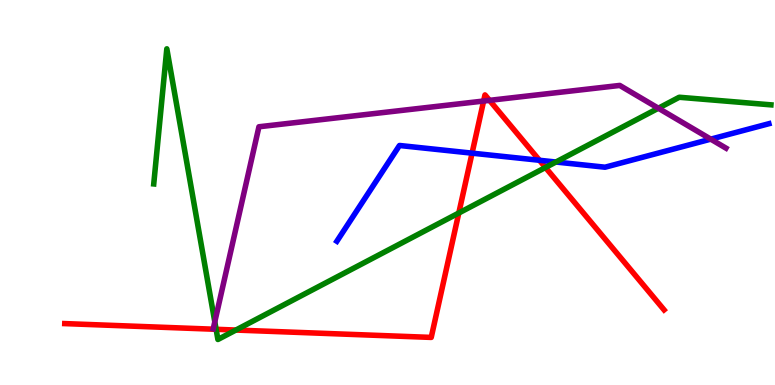[{'lines': ['blue', 'red'], 'intersections': [{'x': 6.09, 'y': 6.02}, {'x': 6.96, 'y': 5.84}]}, {'lines': ['green', 'red'], 'intersections': [{'x': 2.79, 'y': 1.45}, {'x': 3.04, 'y': 1.43}, {'x': 5.92, 'y': 4.47}, {'x': 7.04, 'y': 5.65}]}, {'lines': ['purple', 'red'], 'intersections': [{'x': 6.24, 'y': 7.38}, {'x': 6.32, 'y': 7.39}]}, {'lines': ['blue', 'green'], 'intersections': [{'x': 7.17, 'y': 5.79}]}, {'lines': ['blue', 'purple'], 'intersections': [{'x': 9.17, 'y': 6.39}]}, {'lines': ['green', 'purple'], 'intersections': [{'x': 2.77, 'y': 1.64}, {'x': 8.49, 'y': 7.19}]}]